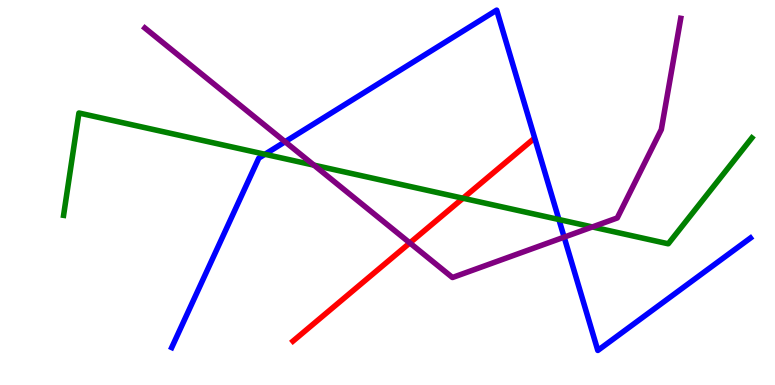[{'lines': ['blue', 'red'], 'intersections': []}, {'lines': ['green', 'red'], 'intersections': [{'x': 5.97, 'y': 4.85}]}, {'lines': ['purple', 'red'], 'intersections': [{'x': 5.29, 'y': 3.69}]}, {'lines': ['blue', 'green'], 'intersections': [{'x': 3.42, 'y': 5.99}, {'x': 7.21, 'y': 4.3}]}, {'lines': ['blue', 'purple'], 'intersections': [{'x': 3.68, 'y': 6.32}, {'x': 7.28, 'y': 3.84}]}, {'lines': ['green', 'purple'], 'intersections': [{'x': 4.05, 'y': 5.71}, {'x': 7.64, 'y': 4.11}]}]